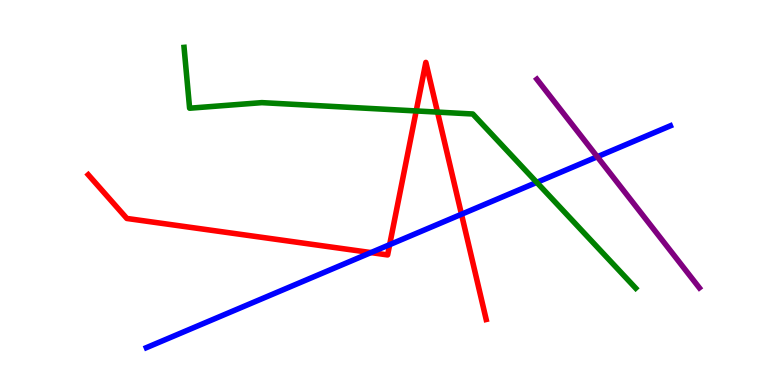[{'lines': ['blue', 'red'], 'intersections': [{'x': 4.79, 'y': 3.44}, {'x': 5.03, 'y': 3.65}, {'x': 5.95, 'y': 4.44}]}, {'lines': ['green', 'red'], 'intersections': [{'x': 5.37, 'y': 7.12}, {'x': 5.65, 'y': 7.09}]}, {'lines': ['purple', 'red'], 'intersections': []}, {'lines': ['blue', 'green'], 'intersections': [{'x': 6.93, 'y': 5.26}]}, {'lines': ['blue', 'purple'], 'intersections': [{'x': 7.71, 'y': 5.93}]}, {'lines': ['green', 'purple'], 'intersections': []}]